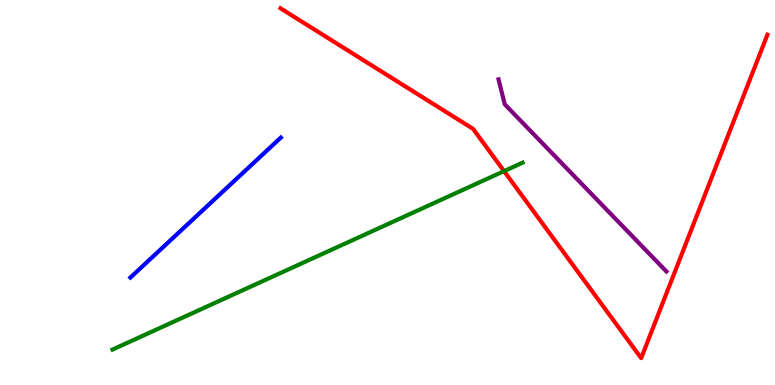[{'lines': ['blue', 'red'], 'intersections': []}, {'lines': ['green', 'red'], 'intersections': [{'x': 6.5, 'y': 5.56}]}, {'lines': ['purple', 'red'], 'intersections': []}, {'lines': ['blue', 'green'], 'intersections': []}, {'lines': ['blue', 'purple'], 'intersections': []}, {'lines': ['green', 'purple'], 'intersections': []}]